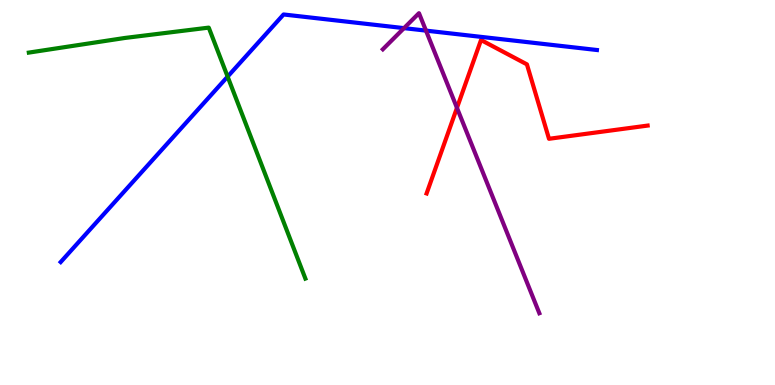[{'lines': ['blue', 'red'], 'intersections': []}, {'lines': ['green', 'red'], 'intersections': []}, {'lines': ['purple', 'red'], 'intersections': [{'x': 5.9, 'y': 7.2}]}, {'lines': ['blue', 'green'], 'intersections': [{'x': 2.94, 'y': 8.01}]}, {'lines': ['blue', 'purple'], 'intersections': [{'x': 5.21, 'y': 9.27}, {'x': 5.5, 'y': 9.2}]}, {'lines': ['green', 'purple'], 'intersections': []}]